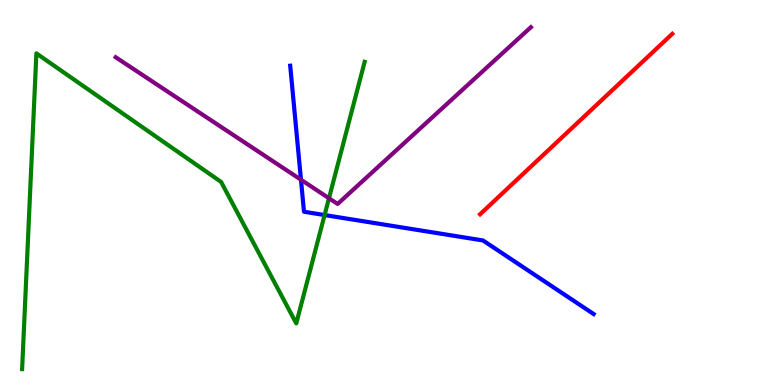[{'lines': ['blue', 'red'], 'intersections': []}, {'lines': ['green', 'red'], 'intersections': []}, {'lines': ['purple', 'red'], 'intersections': []}, {'lines': ['blue', 'green'], 'intersections': [{'x': 4.19, 'y': 4.41}]}, {'lines': ['blue', 'purple'], 'intersections': [{'x': 3.88, 'y': 5.33}]}, {'lines': ['green', 'purple'], 'intersections': [{'x': 4.24, 'y': 4.85}]}]